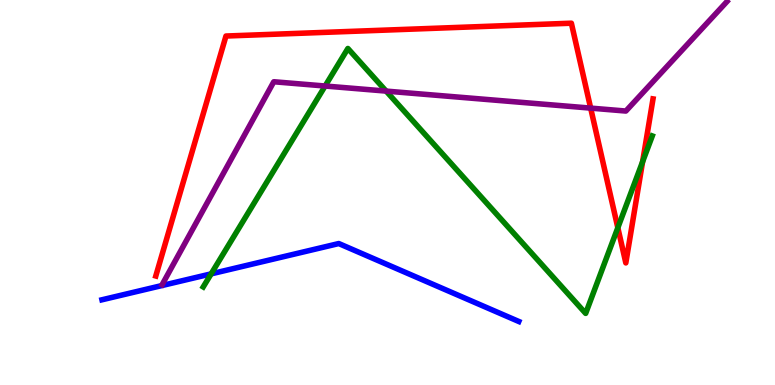[{'lines': ['blue', 'red'], 'intersections': []}, {'lines': ['green', 'red'], 'intersections': [{'x': 7.97, 'y': 4.08}, {'x': 8.29, 'y': 5.8}]}, {'lines': ['purple', 'red'], 'intersections': [{'x': 7.62, 'y': 7.19}]}, {'lines': ['blue', 'green'], 'intersections': [{'x': 2.72, 'y': 2.89}]}, {'lines': ['blue', 'purple'], 'intersections': []}, {'lines': ['green', 'purple'], 'intersections': [{'x': 4.19, 'y': 7.77}, {'x': 4.98, 'y': 7.63}]}]